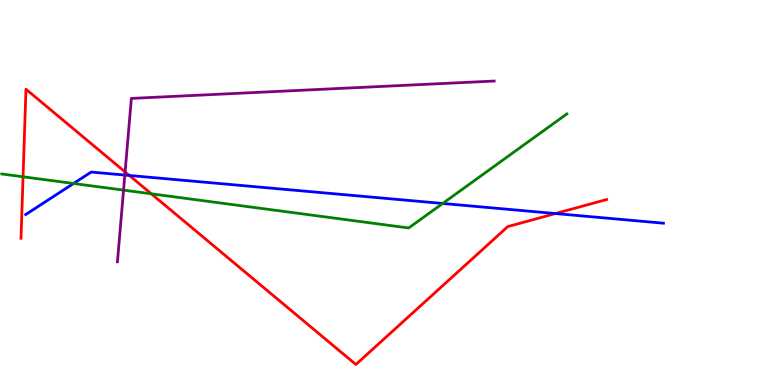[{'lines': ['blue', 'red'], 'intersections': [{'x': 1.67, 'y': 5.44}, {'x': 7.17, 'y': 4.45}]}, {'lines': ['green', 'red'], 'intersections': [{'x': 0.297, 'y': 5.41}, {'x': 1.95, 'y': 4.97}]}, {'lines': ['purple', 'red'], 'intersections': [{'x': 1.61, 'y': 5.53}]}, {'lines': ['blue', 'green'], 'intersections': [{'x': 0.949, 'y': 5.23}, {'x': 5.71, 'y': 4.72}]}, {'lines': ['blue', 'purple'], 'intersections': [{'x': 1.61, 'y': 5.45}]}, {'lines': ['green', 'purple'], 'intersections': [{'x': 1.59, 'y': 5.06}]}]